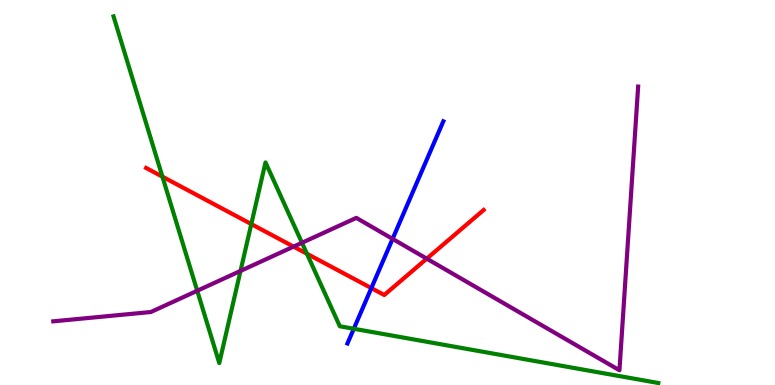[{'lines': ['blue', 'red'], 'intersections': [{'x': 4.79, 'y': 2.52}]}, {'lines': ['green', 'red'], 'intersections': [{'x': 2.1, 'y': 5.41}, {'x': 3.24, 'y': 4.18}, {'x': 3.96, 'y': 3.41}]}, {'lines': ['purple', 'red'], 'intersections': [{'x': 3.79, 'y': 3.59}, {'x': 5.51, 'y': 3.28}]}, {'lines': ['blue', 'green'], 'intersections': [{'x': 4.57, 'y': 1.46}]}, {'lines': ['blue', 'purple'], 'intersections': [{'x': 5.07, 'y': 3.8}]}, {'lines': ['green', 'purple'], 'intersections': [{'x': 2.54, 'y': 2.45}, {'x': 3.1, 'y': 2.96}, {'x': 3.9, 'y': 3.69}]}]